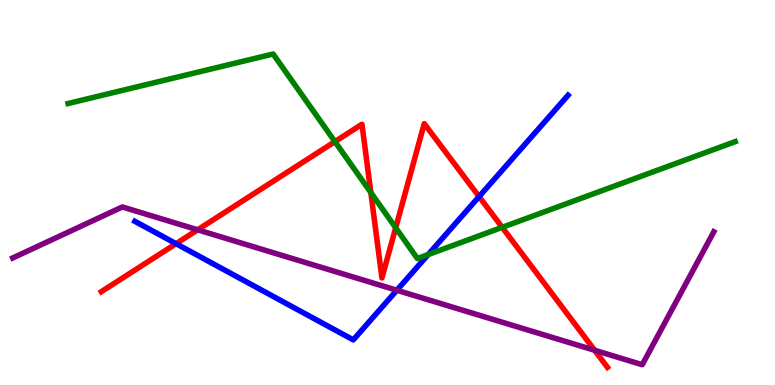[{'lines': ['blue', 'red'], 'intersections': [{'x': 2.27, 'y': 3.67}, {'x': 6.18, 'y': 4.89}]}, {'lines': ['green', 'red'], 'intersections': [{'x': 4.32, 'y': 6.32}, {'x': 4.78, 'y': 5.0}, {'x': 5.11, 'y': 4.08}, {'x': 6.48, 'y': 4.1}]}, {'lines': ['purple', 'red'], 'intersections': [{'x': 2.55, 'y': 4.03}, {'x': 7.67, 'y': 0.903}]}, {'lines': ['blue', 'green'], 'intersections': [{'x': 5.52, 'y': 3.39}]}, {'lines': ['blue', 'purple'], 'intersections': [{'x': 5.12, 'y': 2.46}]}, {'lines': ['green', 'purple'], 'intersections': []}]